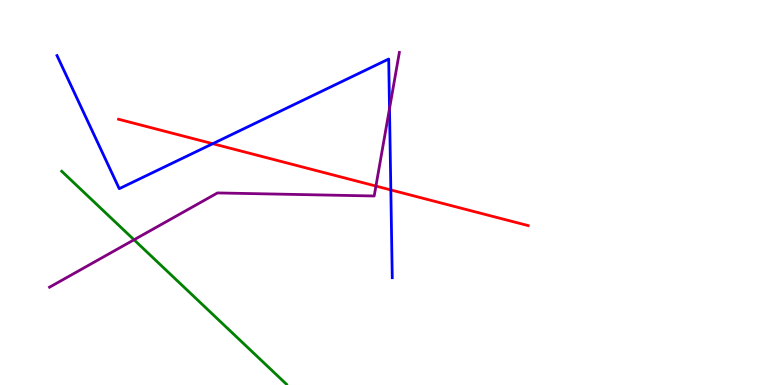[{'lines': ['blue', 'red'], 'intersections': [{'x': 2.75, 'y': 6.27}, {'x': 5.04, 'y': 5.07}]}, {'lines': ['green', 'red'], 'intersections': []}, {'lines': ['purple', 'red'], 'intersections': [{'x': 4.85, 'y': 5.17}]}, {'lines': ['blue', 'green'], 'intersections': []}, {'lines': ['blue', 'purple'], 'intersections': [{'x': 5.03, 'y': 7.18}]}, {'lines': ['green', 'purple'], 'intersections': [{'x': 1.73, 'y': 3.77}]}]